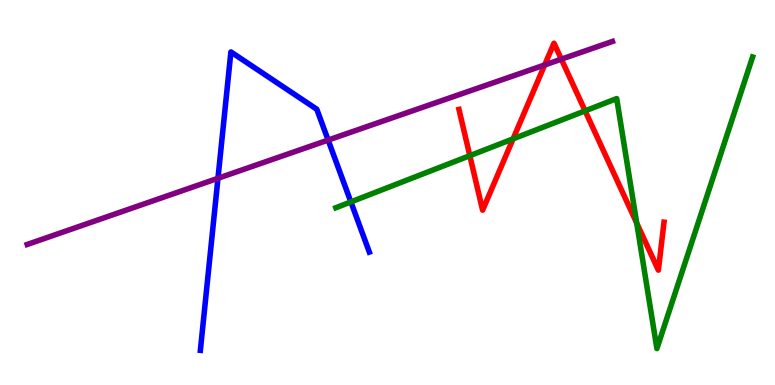[{'lines': ['blue', 'red'], 'intersections': []}, {'lines': ['green', 'red'], 'intersections': [{'x': 6.06, 'y': 5.96}, {'x': 6.62, 'y': 6.39}, {'x': 7.55, 'y': 7.12}, {'x': 8.22, 'y': 4.21}]}, {'lines': ['purple', 'red'], 'intersections': [{'x': 7.03, 'y': 8.31}, {'x': 7.24, 'y': 8.46}]}, {'lines': ['blue', 'green'], 'intersections': [{'x': 4.53, 'y': 4.76}]}, {'lines': ['blue', 'purple'], 'intersections': [{'x': 2.81, 'y': 5.37}, {'x': 4.23, 'y': 6.36}]}, {'lines': ['green', 'purple'], 'intersections': []}]